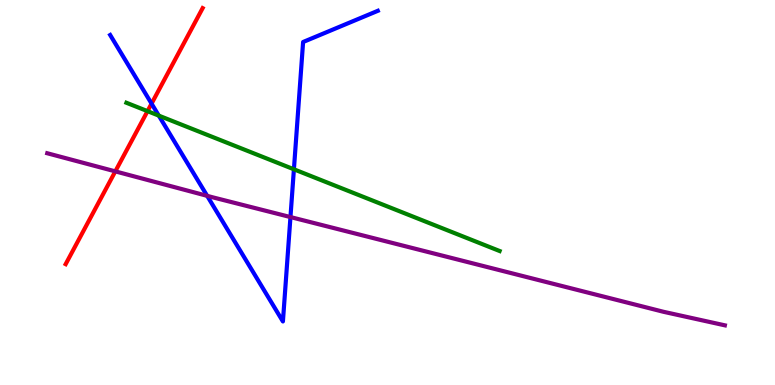[{'lines': ['blue', 'red'], 'intersections': [{'x': 1.96, 'y': 7.31}]}, {'lines': ['green', 'red'], 'intersections': [{'x': 1.9, 'y': 7.11}]}, {'lines': ['purple', 'red'], 'intersections': [{'x': 1.49, 'y': 5.55}]}, {'lines': ['blue', 'green'], 'intersections': [{'x': 2.05, 'y': 7.0}, {'x': 3.79, 'y': 5.6}]}, {'lines': ['blue', 'purple'], 'intersections': [{'x': 2.67, 'y': 4.91}, {'x': 3.75, 'y': 4.36}]}, {'lines': ['green', 'purple'], 'intersections': []}]